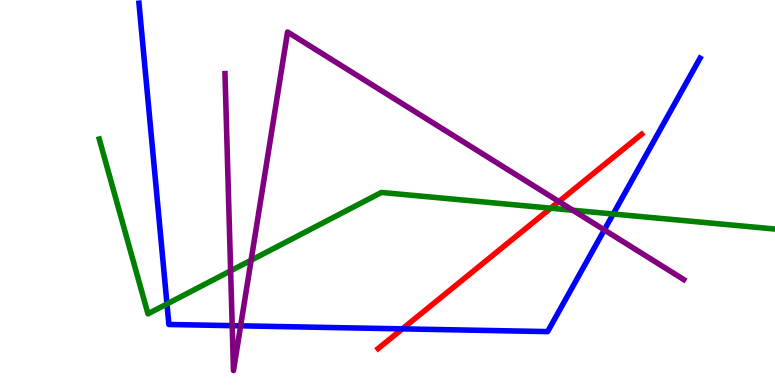[{'lines': ['blue', 'red'], 'intersections': [{'x': 5.19, 'y': 1.46}]}, {'lines': ['green', 'red'], 'intersections': [{'x': 7.11, 'y': 4.59}]}, {'lines': ['purple', 'red'], 'intersections': [{'x': 7.21, 'y': 4.77}]}, {'lines': ['blue', 'green'], 'intersections': [{'x': 2.15, 'y': 2.11}, {'x': 7.91, 'y': 4.44}]}, {'lines': ['blue', 'purple'], 'intersections': [{'x': 3.0, 'y': 1.54}, {'x': 3.1, 'y': 1.54}, {'x': 7.8, 'y': 4.03}]}, {'lines': ['green', 'purple'], 'intersections': [{'x': 2.98, 'y': 2.96}, {'x': 3.24, 'y': 3.24}, {'x': 7.39, 'y': 4.54}]}]